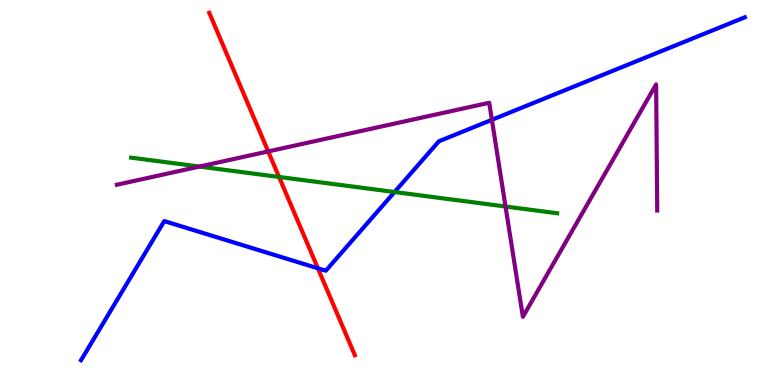[{'lines': ['blue', 'red'], 'intersections': [{'x': 4.1, 'y': 3.03}]}, {'lines': ['green', 'red'], 'intersections': [{'x': 3.6, 'y': 5.4}]}, {'lines': ['purple', 'red'], 'intersections': [{'x': 3.46, 'y': 6.07}]}, {'lines': ['blue', 'green'], 'intersections': [{'x': 5.09, 'y': 5.01}]}, {'lines': ['blue', 'purple'], 'intersections': [{'x': 6.35, 'y': 6.89}]}, {'lines': ['green', 'purple'], 'intersections': [{'x': 2.57, 'y': 5.67}, {'x': 6.52, 'y': 4.64}]}]